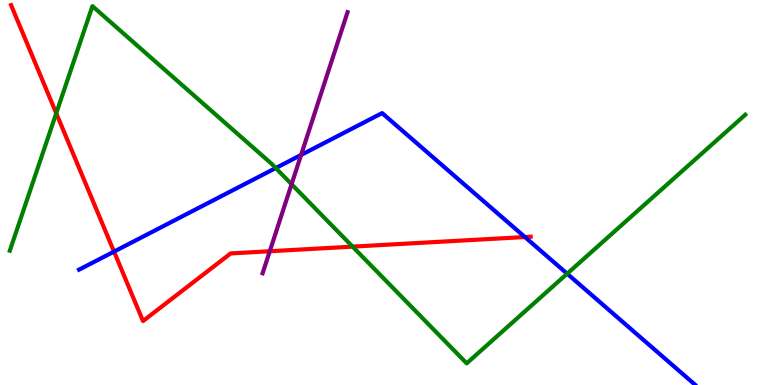[{'lines': ['blue', 'red'], 'intersections': [{'x': 1.47, 'y': 3.46}, {'x': 6.77, 'y': 3.84}]}, {'lines': ['green', 'red'], 'intersections': [{'x': 0.726, 'y': 7.06}, {'x': 4.55, 'y': 3.59}]}, {'lines': ['purple', 'red'], 'intersections': [{'x': 3.48, 'y': 3.47}]}, {'lines': ['blue', 'green'], 'intersections': [{'x': 3.56, 'y': 5.64}, {'x': 7.32, 'y': 2.89}]}, {'lines': ['blue', 'purple'], 'intersections': [{'x': 3.89, 'y': 5.98}]}, {'lines': ['green', 'purple'], 'intersections': [{'x': 3.76, 'y': 5.22}]}]